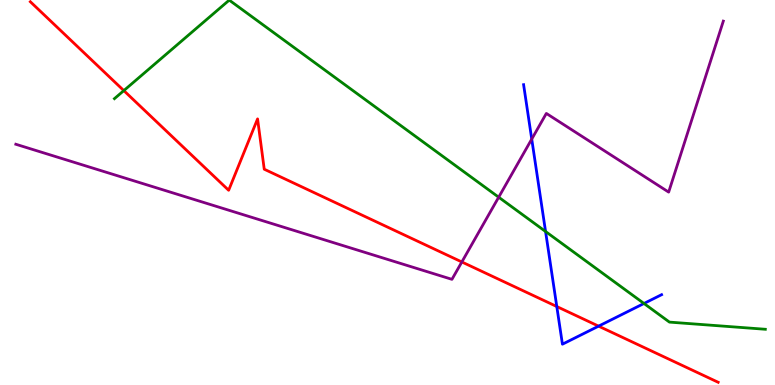[{'lines': ['blue', 'red'], 'intersections': [{'x': 7.18, 'y': 2.04}, {'x': 7.72, 'y': 1.53}]}, {'lines': ['green', 'red'], 'intersections': [{'x': 1.6, 'y': 7.65}]}, {'lines': ['purple', 'red'], 'intersections': [{'x': 5.96, 'y': 3.2}]}, {'lines': ['blue', 'green'], 'intersections': [{'x': 7.04, 'y': 3.99}, {'x': 8.31, 'y': 2.12}]}, {'lines': ['blue', 'purple'], 'intersections': [{'x': 6.86, 'y': 6.39}]}, {'lines': ['green', 'purple'], 'intersections': [{'x': 6.43, 'y': 4.88}]}]